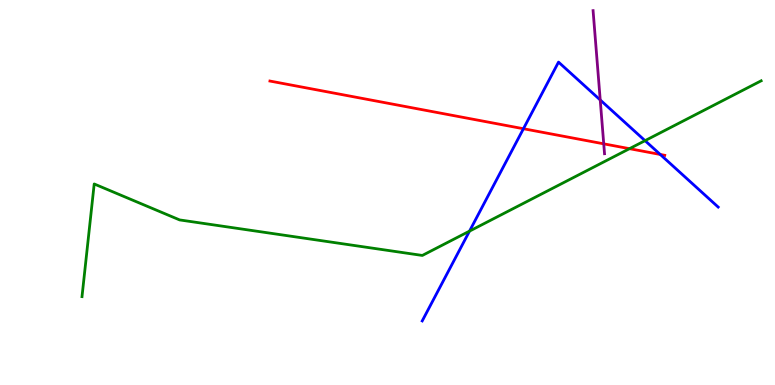[{'lines': ['blue', 'red'], 'intersections': [{'x': 6.75, 'y': 6.66}, {'x': 8.52, 'y': 5.99}]}, {'lines': ['green', 'red'], 'intersections': [{'x': 8.12, 'y': 6.14}]}, {'lines': ['purple', 'red'], 'intersections': [{'x': 7.79, 'y': 6.26}]}, {'lines': ['blue', 'green'], 'intersections': [{'x': 6.06, 'y': 4.0}, {'x': 8.32, 'y': 6.35}]}, {'lines': ['blue', 'purple'], 'intersections': [{'x': 7.74, 'y': 7.4}]}, {'lines': ['green', 'purple'], 'intersections': []}]